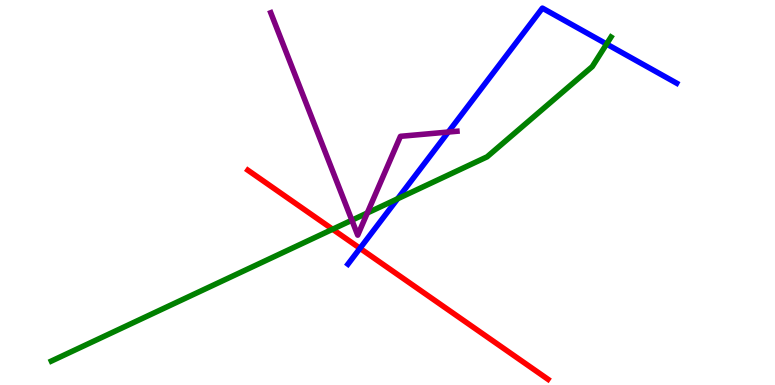[{'lines': ['blue', 'red'], 'intersections': [{'x': 4.65, 'y': 3.55}]}, {'lines': ['green', 'red'], 'intersections': [{'x': 4.29, 'y': 4.05}]}, {'lines': ['purple', 'red'], 'intersections': []}, {'lines': ['blue', 'green'], 'intersections': [{'x': 5.13, 'y': 4.84}, {'x': 7.83, 'y': 8.86}]}, {'lines': ['blue', 'purple'], 'intersections': [{'x': 5.78, 'y': 6.57}]}, {'lines': ['green', 'purple'], 'intersections': [{'x': 4.54, 'y': 4.28}, {'x': 4.74, 'y': 4.47}]}]